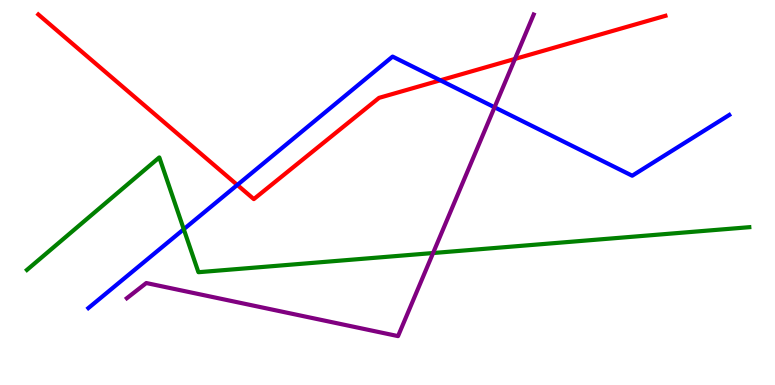[{'lines': ['blue', 'red'], 'intersections': [{'x': 3.06, 'y': 5.2}, {'x': 5.68, 'y': 7.91}]}, {'lines': ['green', 'red'], 'intersections': []}, {'lines': ['purple', 'red'], 'intersections': [{'x': 6.64, 'y': 8.47}]}, {'lines': ['blue', 'green'], 'intersections': [{'x': 2.37, 'y': 4.05}]}, {'lines': ['blue', 'purple'], 'intersections': [{'x': 6.38, 'y': 7.21}]}, {'lines': ['green', 'purple'], 'intersections': [{'x': 5.59, 'y': 3.43}]}]